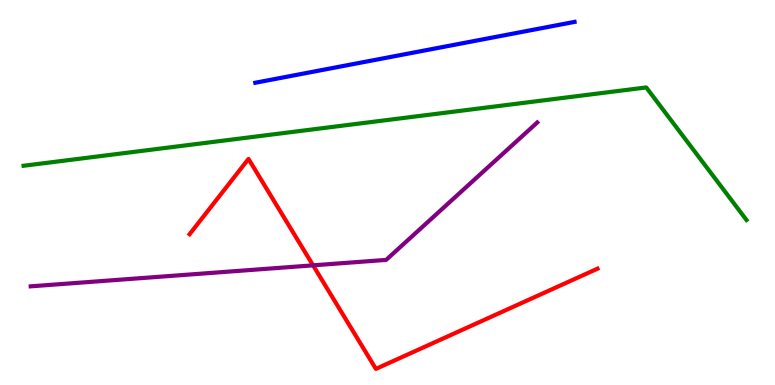[{'lines': ['blue', 'red'], 'intersections': []}, {'lines': ['green', 'red'], 'intersections': []}, {'lines': ['purple', 'red'], 'intersections': [{'x': 4.04, 'y': 3.11}]}, {'lines': ['blue', 'green'], 'intersections': []}, {'lines': ['blue', 'purple'], 'intersections': []}, {'lines': ['green', 'purple'], 'intersections': []}]